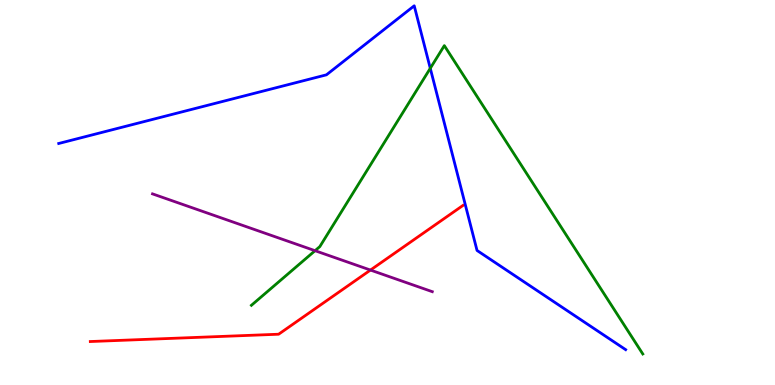[{'lines': ['blue', 'red'], 'intersections': []}, {'lines': ['green', 'red'], 'intersections': []}, {'lines': ['purple', 'red'], 'intersections': [{'x': 4.78, 'y': 2.99}]}, {'lines': ['blue', 'green'], 'intersections': [{'x': 5.55, 'y': 8.23}]}, {'lines': ['blue', 'purple'], 'intersections': []}, {'lines': ['green', 'purple'], 'intersections': [{'x': 4.07, 'y': 3.49}]}]